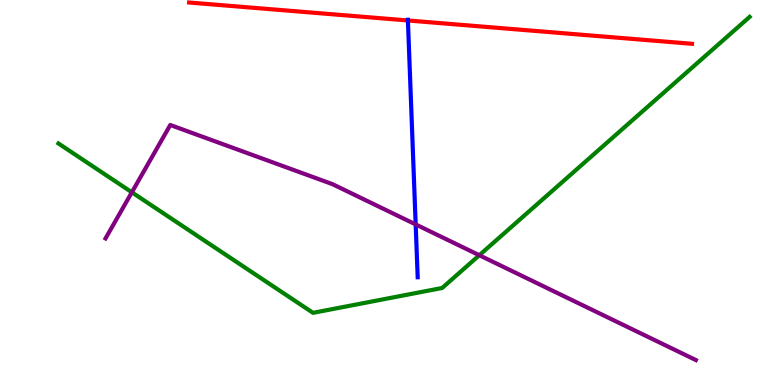[{'lines': ['blue', 'red'], 'intersections': [{'x': 5.26, 'y': 9.47}]}, {'lines': ['green', 'red'], 'intersections': []}, {'lines': ['purple', 'red'], 'intersections': []}, {'lines': ['blue', 'green'], 'intersections': []}, {'lines': ['blue', 'purple'], 'intersections': [{'x': 5.36, 'y': 4.17}]}, {'lines': ['green', 'purple'], 'intersections': [{'x': 1.7, 'y': 5.01}, {'x': 6.18, 'y': 3.37}]}]